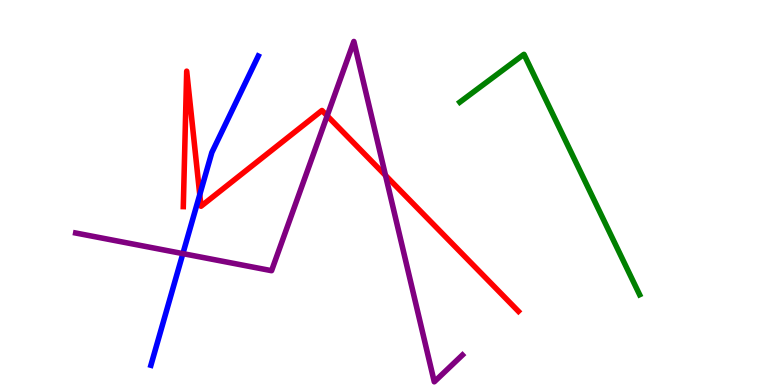[{'lines': ['blue', 'red'], 'intersections': [{'x': 2.58, 'y': 4.94}]}, {'lines': ['green', 'red'], 'intersections': []}, {'lines': ['purple', 'red'], 'intersections': [{'x': 4.22, 'y': 6.99}, {'x': 4.97, 'y': 5.44}]}, {'lines': ['blue', 'green'], 'intersections': []}, {'lines': ['blue', 'purple'], 'intersections': [{'x': 2.36, 'y': 3.41}]}, {'lines': ['green', 'purple'], 'intersections': []}]